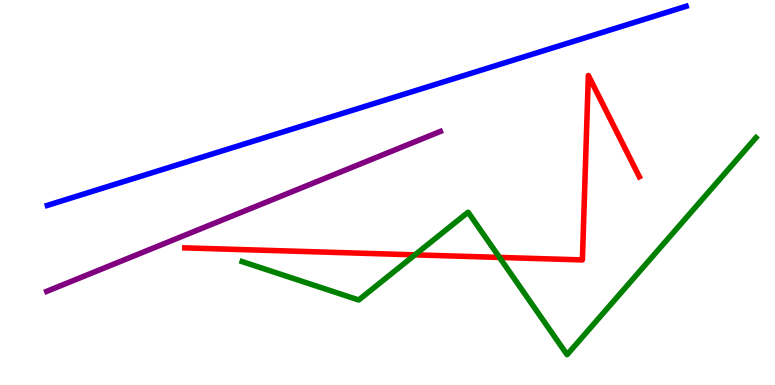[{'lines': ['blue', 'red'], 'intersections': []}, {'lines': ['green', 'red'], 'intersections': [{'x': 5.35, 'y': 3.38}, {'x': 6.45, 'y': 3.31}]}, {'lines': ['purple', 'red'], 'intersections': []}, {'lines': ['blue', 'green'], 'intersections': []}, {'lines': ['blue', 'purple'], 'intersections': []}, {'lines': ['green', 'purple'], 'intersections': []}]